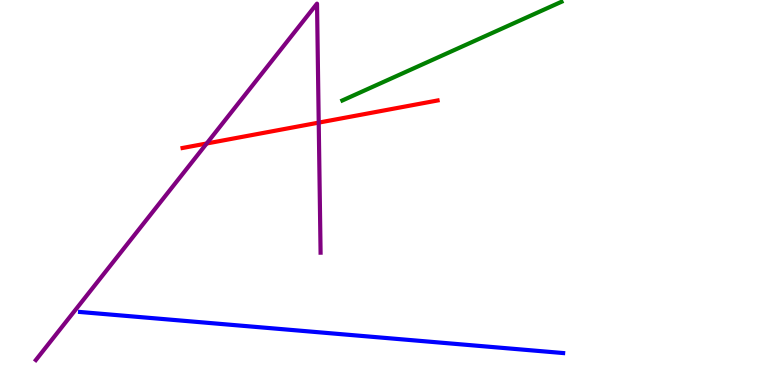[{'lines': ['blue', 'red'], 'intersections': []}, {'lines': ['green', 'red'], 'intersections': []}, {'lines': ['purple', 'red'], 'intersections': [{'x': 2.67, 'y': 6.27}, {'x': 4.11, 'y': 6.82}]}, {'lines': ['blue', 'green'], 'intersections': []}, {'lines': ['blue', 'purple'], 'intersections': []}, {'lines': ['green', 'purple'], 'intersections': []}]